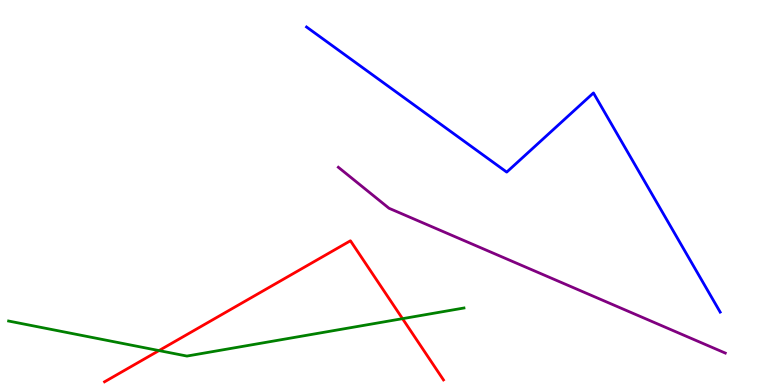[{'lines': ['blue', 'red'], 'intersections': []}, {'lines': ['green', 'red'], 'intersections': [{'x': 2.05, 'y': 0.894}, {'x': 5.19, 'y': 1.72}]}, {'lines': ['purple', 'red'], 'intersections': []}, {'lines': ['blue', 'green'], 'intersections': []}, {'lines': ['blue', 'purple'], 'intersections': []}, {'lines': ['green', 'purple'], 'intersections': []}]